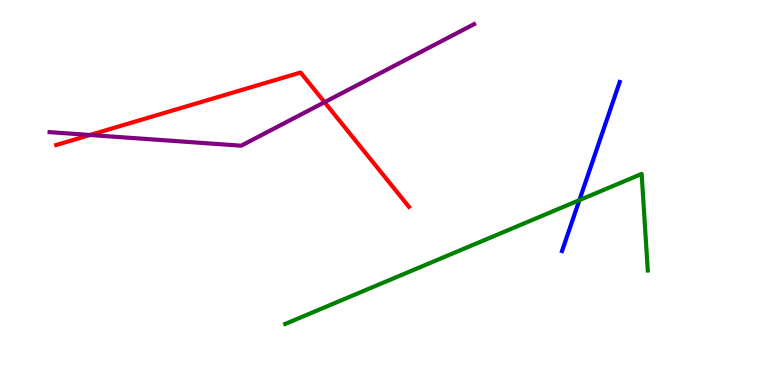[{'lines': ['blue', 'red'], 'intersections': []}, {'lines': ['green', 'red'], 'intersections': []}, {'lines': ['purple', 'red'], 'intersections': [{'x': 1.16, 'y': 6.49}, {'x': 4.19, 'y': 7.35}]}, {'lines': ['blue', 'green'], 'intersections': [{'x': 7.48, 'y': 4.8}]}, {'lines': ['blue', 'purple'], 'intersections': []}, {'lines': ['green', 'purple'], 'intersections': []}]